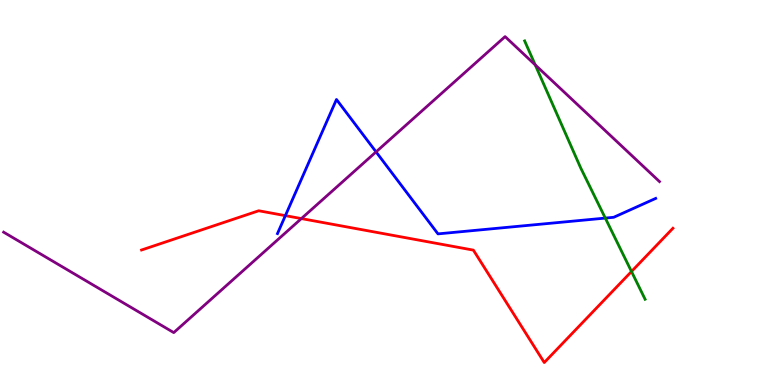[{'lines': ['blue', 'red'], 'intersections': [{'x': 3.68, 'y': 4.4}]}, {'lines': ['green', 'red'], 'intersections': [{'x': 8.15, 'y': 2.95}]}, {'lines': ['purple', 'red'], 'intersections': [{'x': 3.89, 'y': 4.32}]}, {'lines': ['blue', 'green'], 'intersections': [{'x': 7.81, 'y': 4.34}]}, {'lines': ['blue', 'purple'], 'intersections': [{'x': 4.85, 'y': 6.05}]}, {'lines': ['green', 'purple'], 'intersections': [{'x': 6.91, 'y': 8.31}]}]